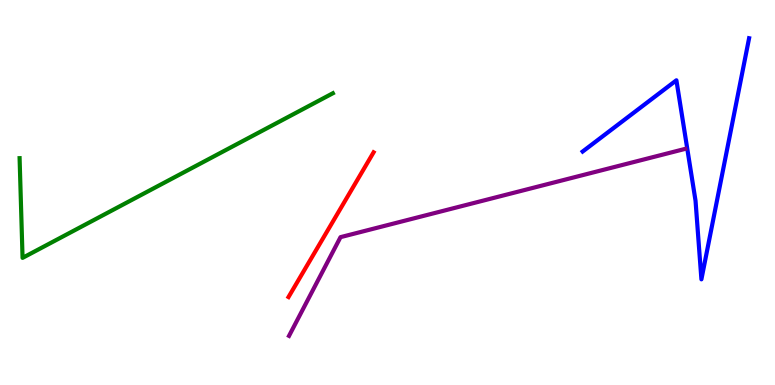[{'lines': ['blue', 'red'], 'intersections': []}, {'lines': ['green', 'red'], 'intersections': []}, {'lines': ['purple', 'red'], 'intersections': []}, {'lines': ['blue', 'green'], 'intersections': []}, {'lines': ['blue', 'purple'], 'intersections': []}, {'lines': ['green', 'purple'], 'intersections': []}]